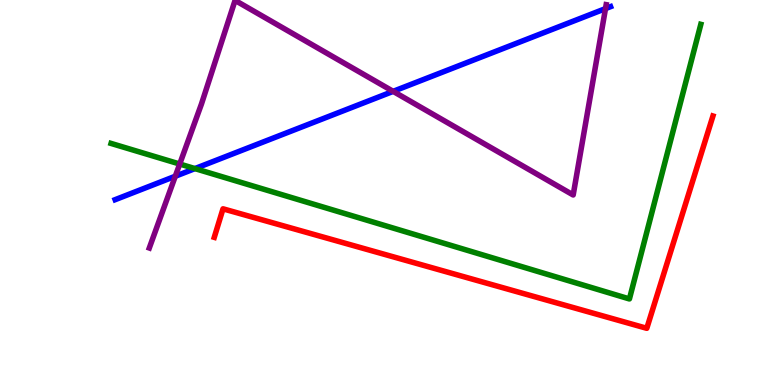[{'lines': ['blue', 'red'], 'intersections': []}, {'lines': ['green', 'red'], 'intersections': []}, {'lines': ['purple', 'red'], 'intersections': []}, {'lines': ['blue', 'green'], 'intersections': [{'x': 2.52, 'y': 5.62}]}, {'lines': ['blue', 'purple'], 'intersections': [{'x': 2.26, 'y': 5.42}, {'x': 5.07, 'y': 7.63}, {'x': 7.81, 'y': 9.78}]}, {'lines': ['green', 'purple'], 'intersections': [{'x': 2.32, 'y': 5.74}]}]